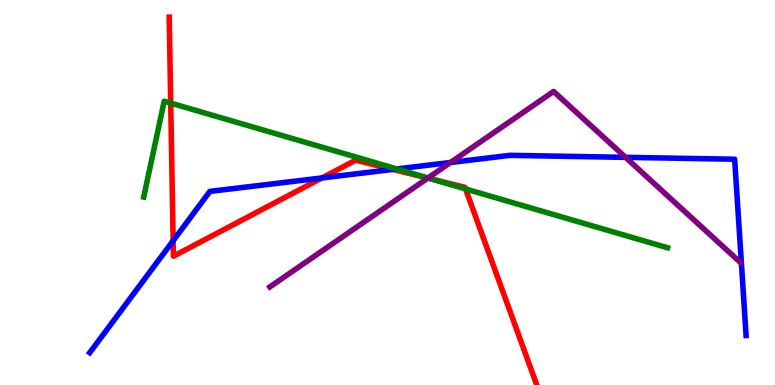[{'lines': ['blue', 'red'], 'intersections': [{'x': 2.23, 'y': 3.75}, {'x': 4.15, 'y': 5.38}, {'x': 5.07, 'y': 5.6}]}, {'lines': ['green', 'red'], 'intersections': [{'x': 2.2, 'y': 7.32}, {'x': 5.56, 'y': 5.36}, {'x': 6.01, 'y': 5.09}]}, {'lines': ['purple', 'red'], 'intersections': [{'x': 5.52, 'y': 5.37}]}, {'lines': ['blue', 'green'], 'intersections': [{'x': 5.12, 'y': 5.61}]}, {'lines': ['blue', 'purple'], 'intersections': [{'x': 5.81, 'y': 5.78}, {'x': 8.07, 'y': 5.91}]}, {'lines': ['green', 'purple'], 'intersections': [{'x': 5.52, 'y': 5.38}]}]